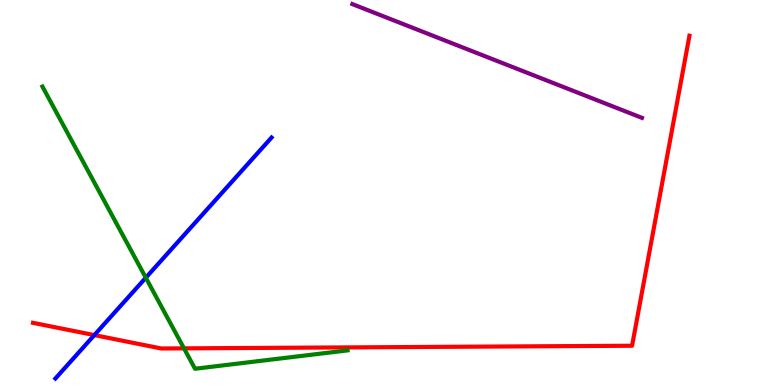[{'lines': ['blue', 'red'], 'intersections': [{'x': 1.22, 'y': 1.3}]}, {'lines': ['green', 'red'], 'intersections': [{'x': 2.37, 'y': 0.952}]}, {'lines': ['purple', 'red'], 'intersections': []}, {'lines': ['blue', 'green'], 'intersections': [{'x': 1.88, 'y': 2.79}]}, {'lines': ['blue', 'purple'], 'intersections': []}, {'lines': ['green', 'purple'], 'intersections': []}]